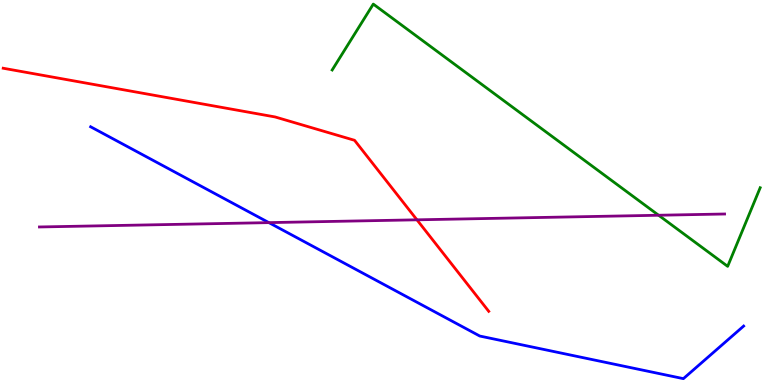[{'lines': ['blue', 'red'], 'intersections': []}, {'lines': ['green', 'red'], 'intersections': []}, {'lines': ['purple', 'red'], 'intersections': [{'x': 5.38, 'y': 4.29}]}, {'lines': ['blue', 'green'], 'intersections': []}, {'lines': ['blue', 'purple'], 'intersections': [{'x': 3.47, 'y': 4.22}]}, {'lines': ['green', 'purple'], 'intersections': [{'x': 8.5, 'y': 4.41}]}]